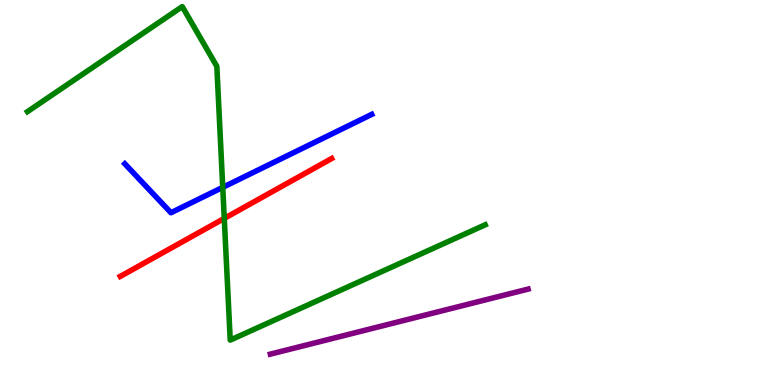[{'lines': ['blue', 'red'], 'intersections': []}, {'lines': ['green', 'red'], 'intersections': [{'x': 2.89, 'y': 4.33}]}, {'lines': ['purple', 'red'], 'intersections': []}, {'lines': ['blue', 'green'], 'intersections': [{'x': 2.87, 'y': 5.13}]}, {'lines': ['blue', 'purple'], 'intersections': []}, {'lines': ['green', 'purple'], 'intersections': []}]